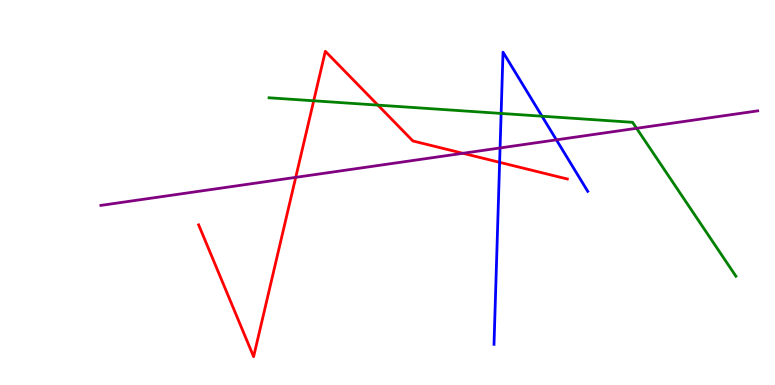[{'lines': ['blue', 'red'], 'intersections': [{'x': 6.45, 'y': 5.78}]}, {'lines': ['green', 'red'], 'intersections': [{'x': 4.05, 'y': 7.38}, {'x': 4.88, 'y': 7.27}]}, {'lines': ['purple', 'red'], 'intersections': [{'x': 3.82, 'y': 5.39}, {'x': 5.97, 'y': 6.02}]}, {'lines': ['blue', 'green'], 'intersections': [{'x': 6.47, 'y': 7.05}, {'x': 6.99, 'y': 6.98}]}, {'lines': ['blue', 'purple'], 'intersections': [{'x': 6.45, 'y': 6.16}, {'x': 7.18, 'y': 6.37}]}, {'lines': ['green', 'purple'], 'intersections': [{'x': 8.21, 'y': 6.67}]}]